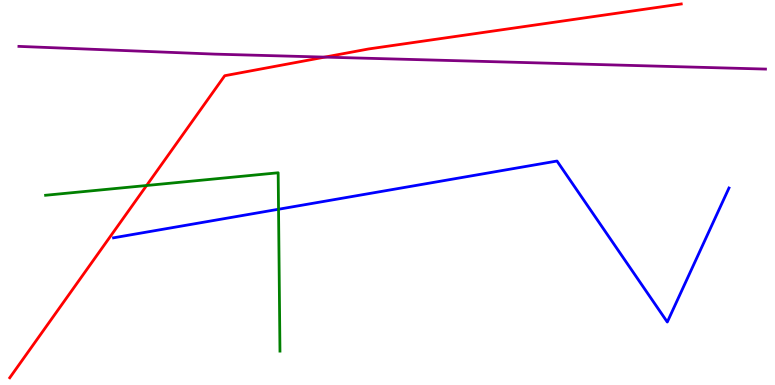[{'lines': ['blue', 'red'], 'intersections': []}, {'lines': ['green', 'red'], 'intersections': [{'x': 1.89, 'y': 5.18}]}, {'lines': ['purple', 'red'], 'intersections': [{'x': 4.19, 'y': 8.52}]}, {'lines': ['blue', 'green'], 'intersections': [{'x': 3.59, 'y': 4.56}]}, {'lines': ['blue', 'purple'], 'intersections': []}, {'lines': ['green', 'purple'], 'intersections': []}]